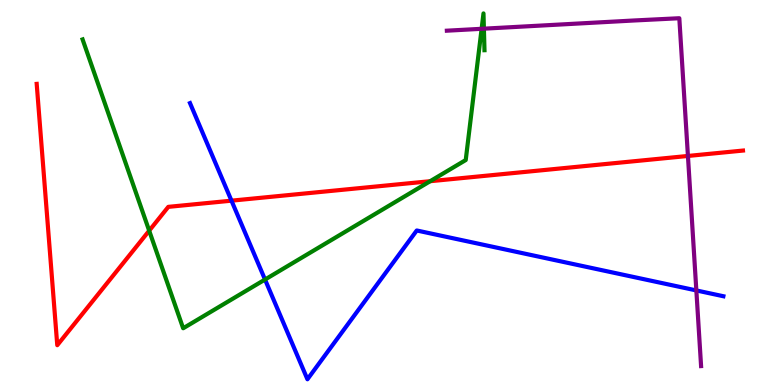[{'lines': ['blue', 'red'], 'intersections': [{'x': 2.99, 'y': 4.79}]}, {'lines': ['green', 'red'], 'intersections': [{'x': 1.92, 'y': 4.01}, {'x': 5.55, 'y': 5.29}]}, {'lines': ['purple', 'red'], 'intersections': [{'x': 8.88, 'y': 5.95}]}, {'lines': ['blue', 'green'], 'intersections': [{'x': 3.42, 'y': 2.74}]}, {'lines': ['blue', 'purple'], 'intersections': [{'x': 8.99, 'y': 2.46}]}, {'lines': ['green', 'purple'], 'intersections': [{'x': 6.21, 'y': 9.25}, {'x': 6.24, 'y': 9.26}]}]